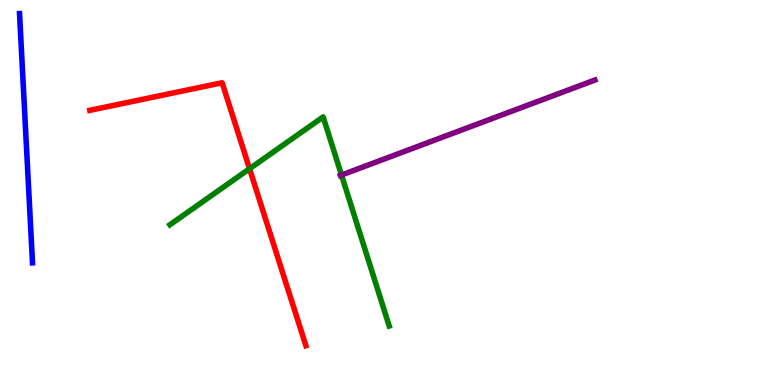[{'lines': ['blue', 'red'], 'intersections': []}, {'lines': ['green', 'red'], 'intersections': [{'x': 3.22, 'y': 5.62}]}, {'lines': ['purple', 'red'], 'intersections': []}, {'lines': ['blue', 'green'], 'intersections': []}, {'lines': ['blue', 'purple'], 'intersections': []}, {'lines': ['green', 'purple'], 'intersections': [{'x': 4.41, 'y': 5.45}]}]